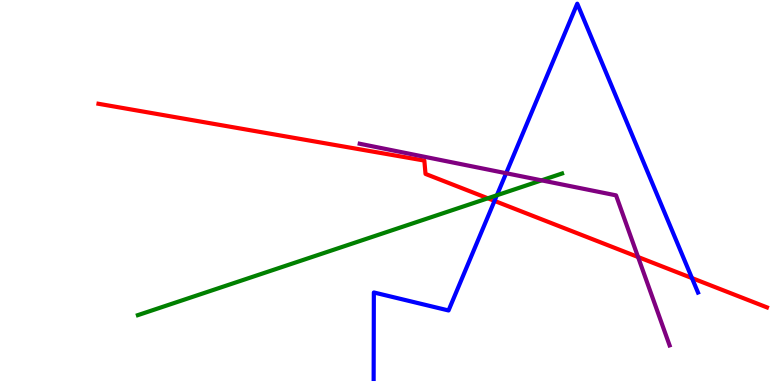[{'lines': ['blue', 'red'], 'intersections': [{'x': 6.38, 'y': 4.78}, {'x': 8.93, 'y': 2.78}]}, {'lines': ['green', 'red'], 'intersections': [{'x': 6.29, 'y': 4.85}]}, {'lines': ['purple', 'red'], 'intersections': [{'x': 8.23, 'y': 3.32}]}, {'lines': ['blue', 'green'], 'intersections': [{'x': 6.41, 'y': 4.93}]}, {'lines': ['blue', 'purple'], 'intersections': [{'x': 6.53, 'y': 5.5}]}, {'lines': ['green', 'purple'], 'intersections': [{'x': 6.99, 'y': 5.32}]}]